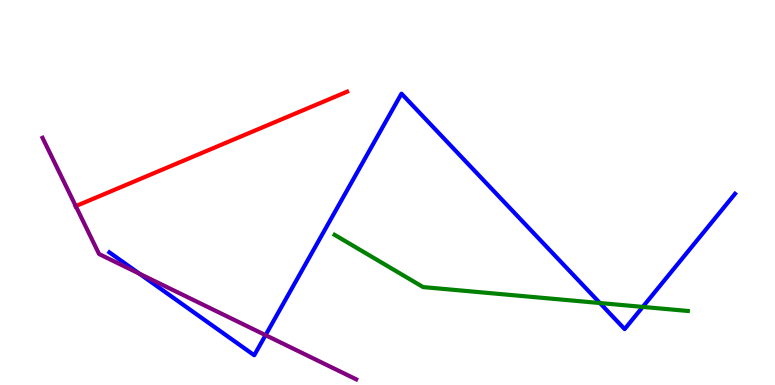[{'lines': ['blue', 'red'], 'intersections': []}, {'lines': ['green', 'red'], 'intersections': []}, {'lines': ['purple', 'red'], 'intersections': [{'x': 0.978, 'y': 4.65}]}, {'lines': ['blue', 'green'], 'intersections': [{'x': 7.74, 'y': 2.13}, {'x': 8.29, 'y': 2.03}]}, {'lines': ['blue', 'purple'], 'intersections': [{'x': 1.8, 'y': 2.89}, {'x': 3.43, 'y': 1.29}]}, {'lines': ['green', 'purple'], 'intersections': []}]